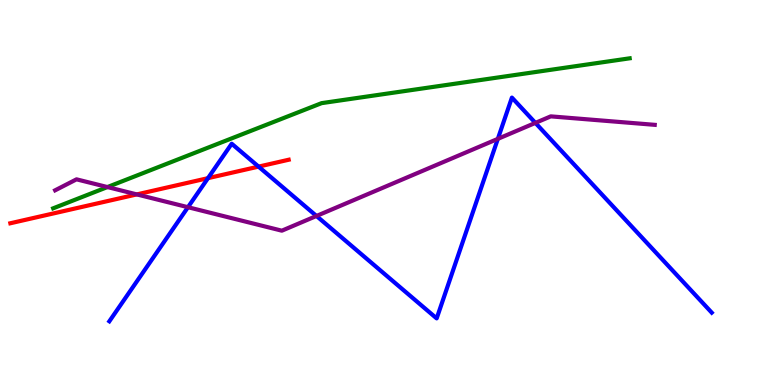[{'lines': ['blue', 'red'], 'intersections': [{'x': 2.68, 'y': 5.37}, {'x': 3.34, 'y': 5.67}]}, {'lines': ['green', 'red'], 'intersections': []}, {'lines': ['purple', 'red'], 'intersections': [{'x': 1.77, 'y': 4.95}]}, {'lines': ['blue', 'green'], 'intersections': []}, {'lines': ['blue', 'purple'], 'intersections': [{'x': 2.43, 'y': 4.62}, {'x': 4.08, 'y': 4.39}, {'x': 6.42, 'y': 6.39}, {'x': 6.91, 'y': 6.81}]}, {'lines': ['green', 'purple'], 'intersections': [{'x': 1.39, 'y': 5.14}]}]